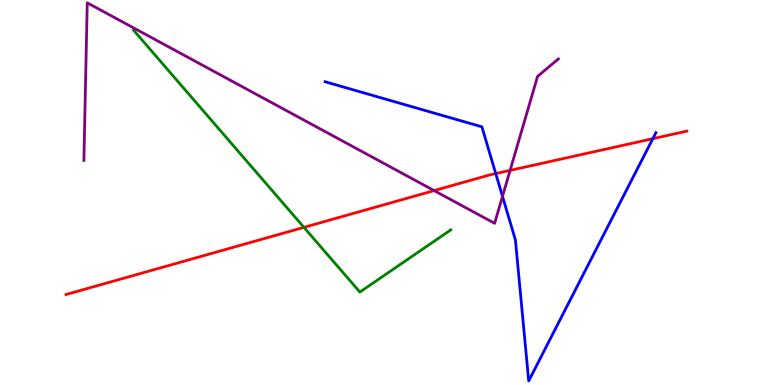[{'lines': ['blue', 'red'], 'intersections': [{'x': 6.4, 'y': 5.49}, {'x': 8.42, 'y': 6.4}]}, {'lines': ['green', 'red'], 'intersections': [{'x': 3.92, 'y': 4.09}]}, {'lines': ['purple', 'red'], 'intersections': [{'x': 5.6, 'y': 5.05}, {'x': 6.58, 'y': 5.57}]}, {'lines': ['blue', 'green'], 'intersections': []}, {'lines': ['blue', 'purple'], 'intersections': [{'x': 6.48, 'y': 4.9}]}, {'lines': ['green', 'purple'], 'intersections': []}]